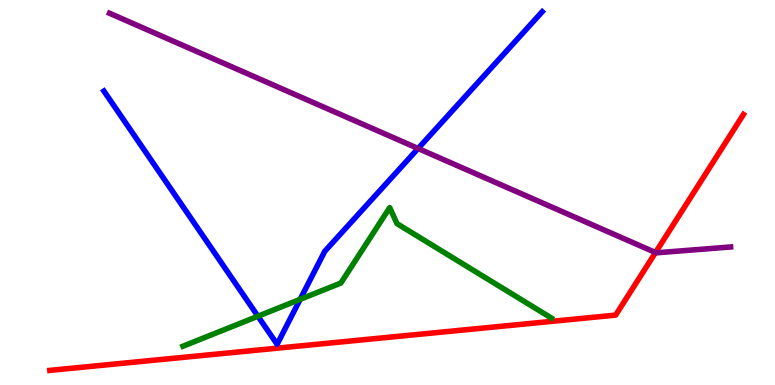[{'lines': ['blue', 'red'], 'intersections': []}, {'lines': ['green', 'red'], 'intersections': []}, {'lines': ['purple', 'red'], 'intersections': [{'x': 8.46, 'y': 3.44}]}, {'lines': ['blue', 'green'], 'intersections': [{'x': 3.33, 'y': 1.79}, {'x': 3.87, 'y': 2.23}]}, {'lines': ['blue', 'purple'], 'intersections': [{'x': 5.39, 'y': 6.14}]}, {'lines': ['green', 'purple'], 'intersections': []}]